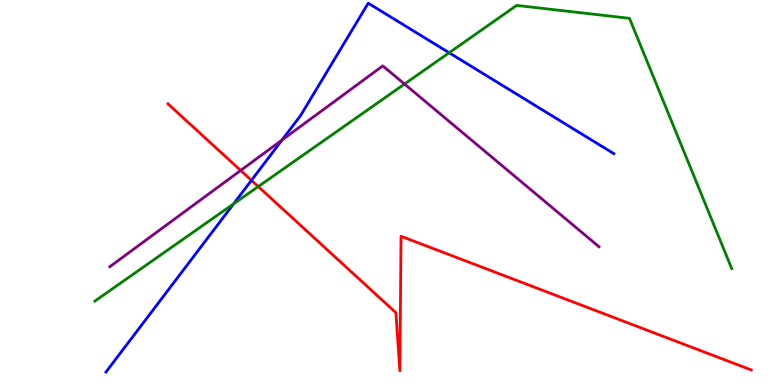[{'lines': ['blue', 'red'], 'intersections': [{'x': 3.24, 'y': 5.32}]}, {'lines': ['green', 'red'], 'intersections': [{'x': 3.33, 'y': 5.15}]}, {'lines': ['purple', 'red'], 'intersections': [{'x': 3.11, 'y': 5.57}]}, {'lines': ['blue', 'green'], 'intersections': [{'x': 3.01, 'y': 4.71}, {'x': 5.8, 'y': 8.63}]}, {'lines': ['blue', 'purple'], 'intersections': [{'x': 3.64, 'y': 6.36}]}, {'lines': ['green', 'purple'], 'intersections': [{'x': 5.22, 'y': 7.82}]}]